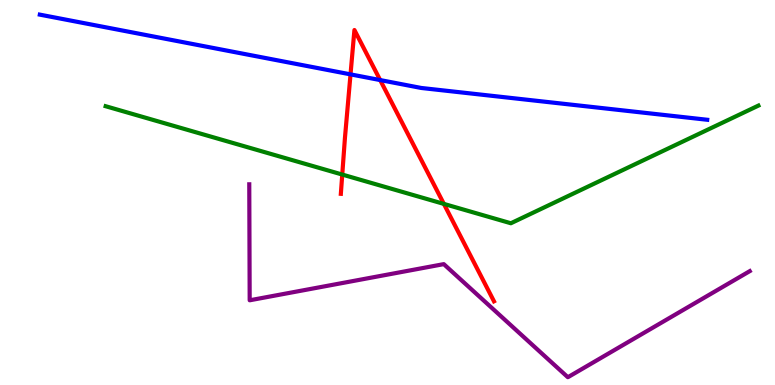[{'lines': ['blue', 'red'], 'intersections': [{'x': 4.52, 'y': 8.07}, {'x': 4.91, 'y': 7.92}]}, {'lines': ['green', 'red'], 'intersections': [{'x': 4.42, 'y': 5.47}, {'x': 5.73, 'y': 4.7}]}, {'lines': ['purple', 'red'], 'intersections': []}, {'lines': ['blue', 'green'], 'intersections': []}, {'lines': ['blue', 'purple'], 'intersections': []}, {'lines': ['green', 'purple'], 'intersections': []}]